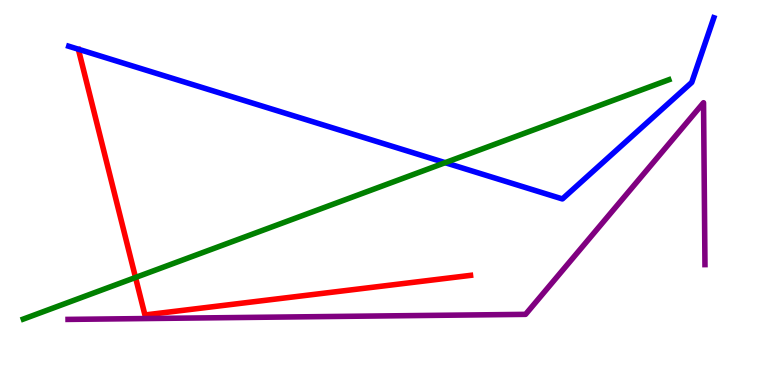[{'lines': ['blue', 'red'], 'intersections': []}, {'lines': ['green', 'red'], 'intersections': [{'x': 1.75, 'y': 2.79}]}, {'lines': ['purple', 'red'], 'intersections': []}, {'lines': ['blue', 'green'], 'intersections': [{'x': 5.74, 'y': 5.77}]}, {'lines': ['blue', 'purple'], 'intersections': []}, {'lines': ['green', 'purple'], 'intersections': []}]